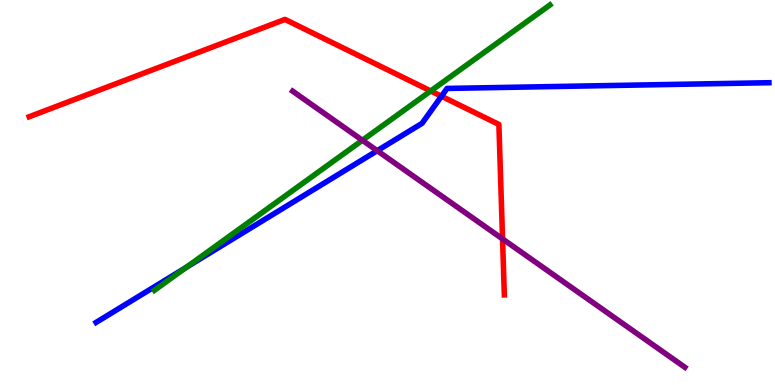[{'lines': ['blue', 'red'], 'intersections': [{'x': 5.7, 'y': 7.5}]}, {'lines': ['green', 'red'], 'intersections': [{'x': 5.56, 'y': 7.64}]}, {'lines': ['purple', 'red'], 'intersections': [{'x': 6.48, 'y': 3.79}]}, {'lines': ['blue', 'green'], 'intersections': [{'x': 2.4, 'y': 3.05}]}, {'lines': ['blue', 'purple'], 'intersections': [{'x': 4.87, 'y': 6.09}]}, {'lines': ['green', 'purple'], 'intersections': [{'x': 4.68, 'y': 6.36}]}]